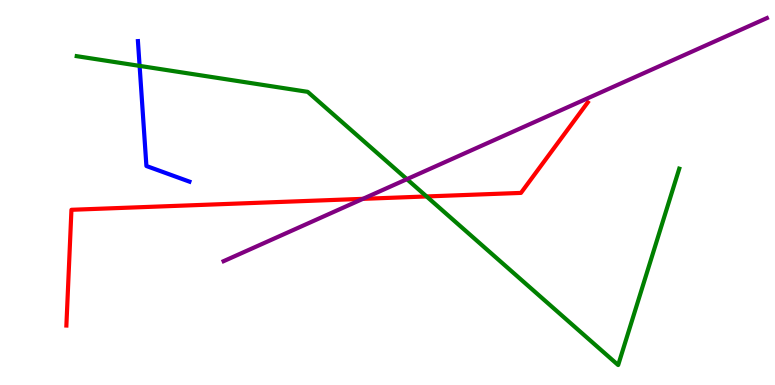[{'lines': ['blue', 'red'], 'intersections': []}, {'lines': ['green', 'red'], 'intersections': [{'x': 5.5, 'y': 4.9}]}, {'lines': ['purple', 'red'], 'intersections': [{'x': 4.68, 'y': 4.84}]}, {'lines': ['blue', 'green'], 'intersections': [{'x': 1.8, 'y': 8.29}]}, {'lines': ['blue', 'purple'], 'intersections': []}, {'lines': ['green', 'purple'], 'intersections': [{'x': 5.25, 'y': 5.35}]}]